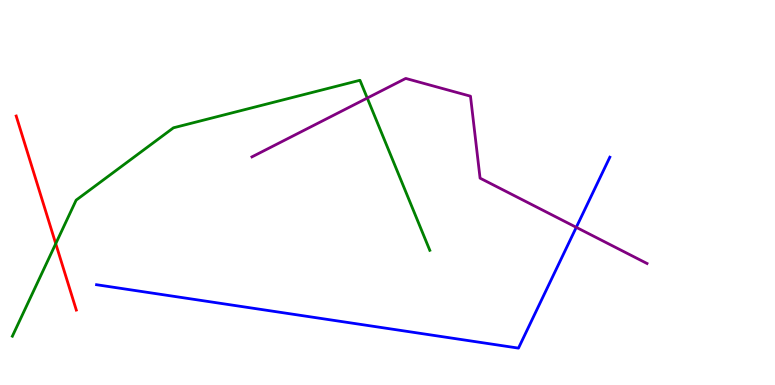[{'lines': ['blue', 'red'], 'intersections': []}, {'lines': ['green', 'red'], 'intersections': [{'x': 0.719, 'y': 3.67}]}, {'lines': ['purple', 'red'], 'intersections': []}, {'lines': ['blue', 'green'], 'intersections': []}, {'lines': ['blue', 'purple'], 'intersections': [{'x': 7.44, 'y': 4.1}]}, {'lines': ['green', 'purple'], 'intersections': [{'x': 4.74, 'y': 7.45}]}]